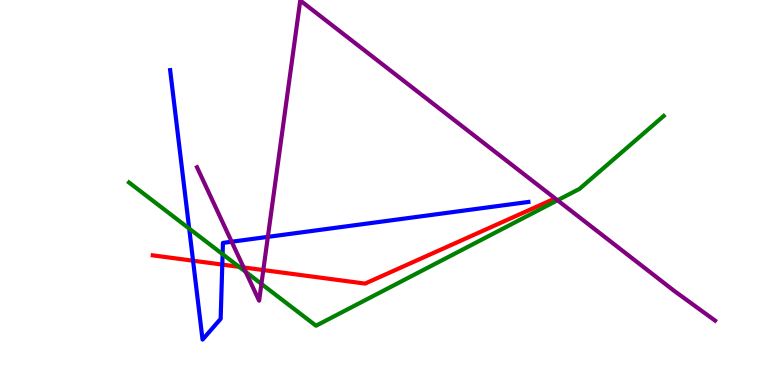[{'lines': ['blue', 'red'], 'intersections': [{'x': 2.49, 'y': 3.23}, {'x': 2.87, 'y': 3.13}]}, {'lines': ['green', 'red'], 'intersections': [{'x': 3.09, 'y': 3.07}]}, {'lines': ['purple', 'red'], 'intersections': [{'x': 3.14, 'y': 3.05}, {'x': 3.4, 'y': 2.99}]}, {'lines': ['blue', 'green'], 'intersections': [{'x': 2.44, 'y': 4.06}, {'x': 2.87, 'y': 3.4}]}, {'lines': ['blue', 'purple'], 'intersections': [{'x': 2.99, 'y': 3.72}, {'x': 3.46, 'y': 3.85}]}, {'lines': ['green', 'purple'], 'intersections': [{'x': 3.17, 'y': 2.94}, {'x': 3.37, 'y': 2.63}, {'x': 7.19, 'y': 4.8}]}]